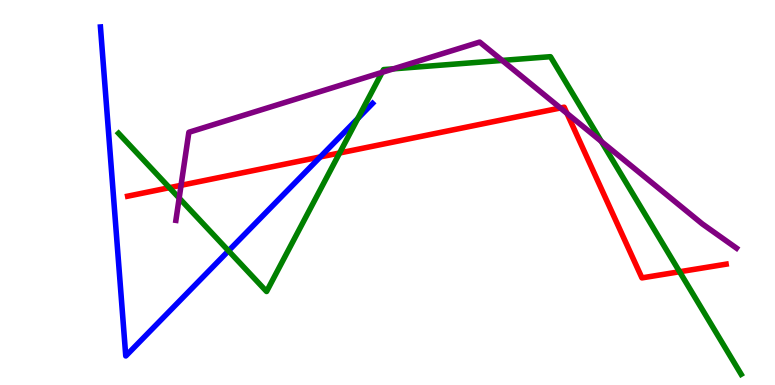[{'lines': ['blue', 'red'], 'intersections': [{'x': 4.13, 'y': 5.92}]}, {'lines': ['green', 'red'], 'intersections': [{'x': 2.19, 'y': 5.13}, {'x': 4.38, 'y': 6.03}, {'x': 8.77, 'y': 2.94}]}, {'lines': ['purple', 'red'], 'intersections': [{'x': 2.34, 'y': 5.19}, {'x': 7.23, 'y': 7.2}, {'x': 7.32, 'y': 7.06}]}, {'lines': ['blue', 'green'], 'intersections': [{'x': 2.95, 'y': 3.49}, {'x': 4.62, 'y': 6.92}]}, {'lines': ['blue', 'purple'], 'intersections': []}, {'lines': ['green', 'purple'], 'intersections': [{'x': 2.31, 'y': 4.85}, {'x': 4.93, 'y': 8.12}, {'x': 5.08, 'y': 8.21}, {'x': 6.48, 'y': 8.43}, {'x': 7.76, 'y': 6.33}]}]